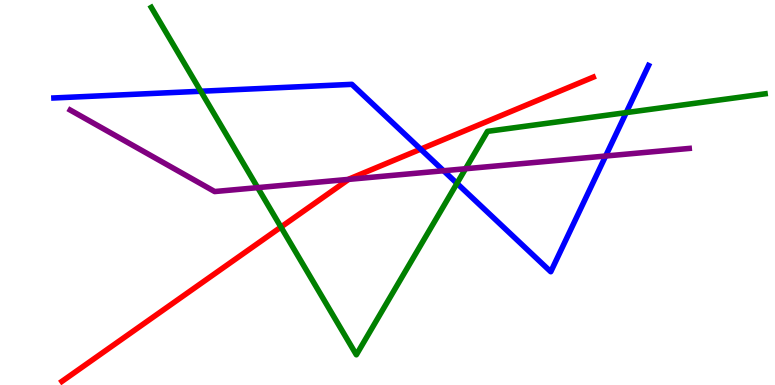[{'lines': ['blue', 'red'], 'intersections': [{'x': 5.43, 'y': 6.13}]}, {'lines': ['green', 'red'], 'intersections': [{'x': 3.63, 'y': 4.1}]}, {'lines': ['purple', 'red'], 'intersections': [{'x': 4.5, 'y': 5.34}]}, {'lines': ['blue', 'green'], 'intersections': [{'x': 2.59, 'y': 7.63}, {'x': 5.9, 'y': 5.24}, {'x': 8.08, 'y': 7.08}]}, {'lines': ['blue', 'purple'], 'intersections': [{'x': 5.72, 'y': 5.57}, {'x': 7.81, 'y': 5.95}]}, {'lines': ['green', 'purple'], 'intersections': [{'x': 3.32, 'y': 5.13}, {'x': 6.01, 'y': 5.62}]}]